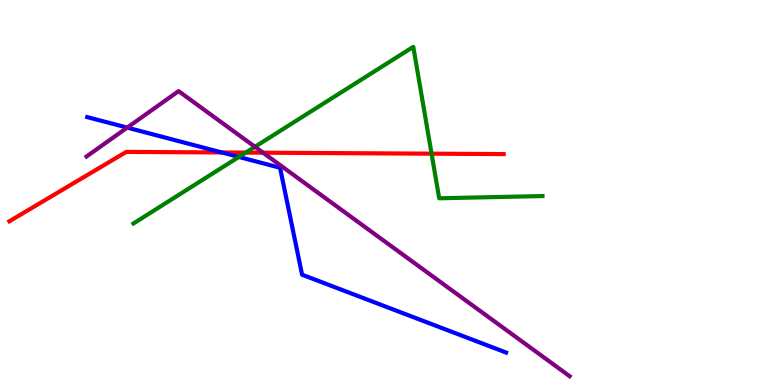[{'lines': ['blue', 'red'], 'intersections': [{'x': 2.86, 'y': 6.04}]}, {'lines': ['green', 'red'], 'intersections': [{'x': 3.17, 'y': 6.04}, {'x': 5.57, 'y': 6.01}]}, {'lines': ['purple', 'red'], 'intersections': [{'x': 3.39, 'y': 6.03}]}, {'lines': ['blue', 'green'], 'intersections': [{'x': 3.08, 'y': 5.92}]}, {'lines': ['blue', 'purple'], 'intersections': [{'x': 1.64, 'y': 6.69}]}, {'lines': ['green', 'purple'], 'intersections': [{'x': 3.29, 'y': 6.19}]}]